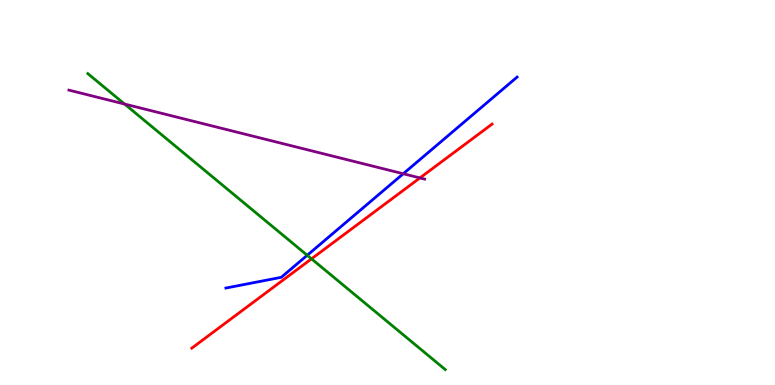[{'lines': ['blue', 'red'], 'intersections': []}, {'lines': ['green', 'red'], 'intersections': [{'x': 4.02, 'y': 3.28}]}, {'lines': ['purple', 'red'], 'intersections': [{'x': 5.42, 'y': 5.38}]}, {'lines': ['blue', 'green'], 'intersections': [{'x': 3.96, 'y': 3.37}]}, {'lines': ['blue', 'purple'], 'intersections': [{'x': 5.2, 'y': 5.49}]}, {'lines': ['green', 'purple'], 'intersections': [{'x': 1.61, 'y': 7.3}]}]